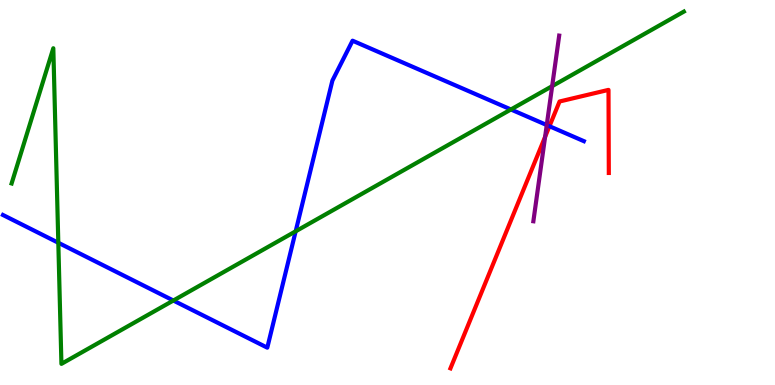[{'lines': ['blue', 'red'], 'intersections': [{'x': 7.09, 'y': 6.72}]}, {'lines': ['green', 'red'], 'intersections': []}, {'lines': ['purple', 'red'], 'intersections': [{'x': 7.03, 'y': 6.44}]}, {'lines': ['blue', 'green'], 'intersections': [{'x': 0.752, 'y': 3.69}, {'x': 2.24, 'y': 2.19}, {'x': 3.82, 'y': 3.99}, {'x': 6.59, 'y': 7.16}]}, {'lines': ['blue', 'purple'], 'intersections': [{'x': 7.05, 'y': 6.75}]}, {'lines': ['green', 'purple'], 'intersections': [{'x': 7.12, 'y': 7.76}]}]